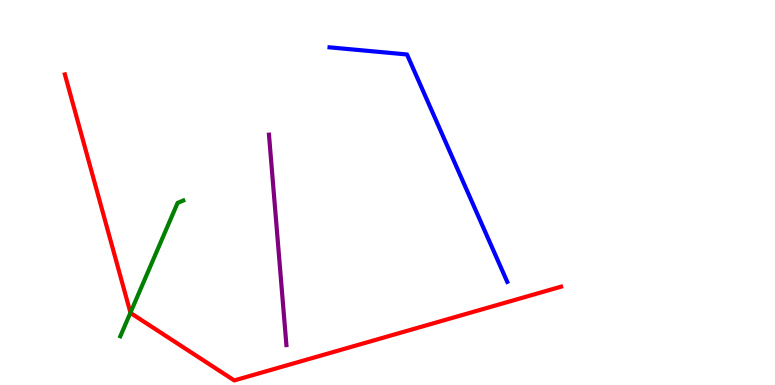[{'lines': ['blue', 'red'], 'intersections': []}, {'lines': ['green', 'red'], 'intersections': [{'x': 1.68, 'y': 1.88}]}, {'lines': ['purple', 'red'], 'intersections': []}, {'lines': ['blue', 'green'], 'intersections': []}, {'lines': ['blue', 'purple'], 'intersections': []}, {'lines': ['green', 'purple'], 'intersections': []}]